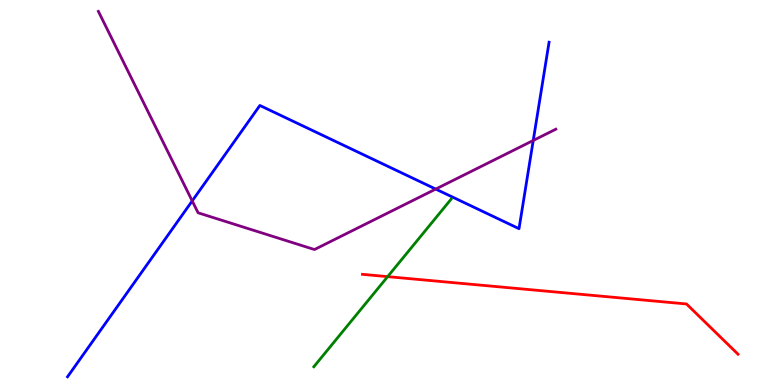[{'lines': ['blue', 'red'], 'intersections': []}, {'lines': ['green', 'red'], 'intersections': [{'x': 5.0, 'y': 2.81}]}, {'lines': ['purple', 'red'], 'intersections': []}, {'lines': ['blue', 'green'], 'intersections': []}, {'lines': ['blue', 'purple'], 'intersections': [{'x': 2.48, 'y': 4.78}, {'x': 5.62, 'y': 5.09}, {'x': 6.88, 'y': 6.35}]}, {'lines': ['green', 'purple'], 'intersections': []}]